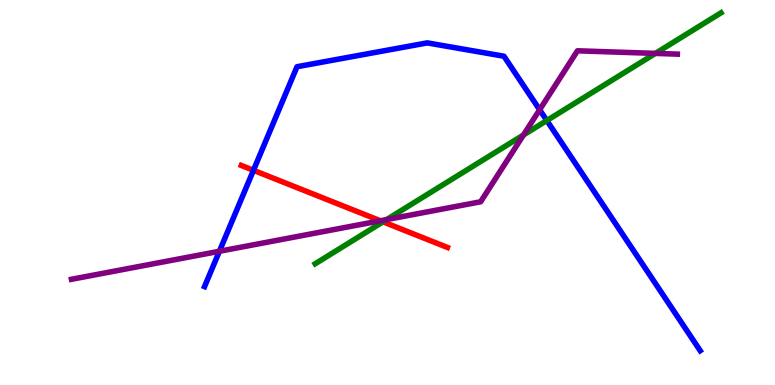[{'lines': ['blue', 'red'], 'intersections': [{'x': 3.27, 'y': 5.58}]}, {'lines': ['green', 'red'], 'intersections': [{'x': 4.94, 'y': 4.24}]}, {'lines': ['purple', 'red'], 'intersections': [{'x': 4.91, 'y': 4.27}]}, {'lines': ['blue', 'green'], 'intersections': [{'x': 7.06, 'y': 6.87}]}, {'lines': ['blue', 'purple'], 'intersections': [{'x': 2.83, 'y': 3.47}, {'x': 6.96, 'y': 7.15}]}, {'lines': ['green', 'purple'], 'intersections': [{'x': 4.99, 'y': 4.3}, {'x': 6.75, 'y': 6.49}, {'x': 8.46, 'y': 8.61}]}]